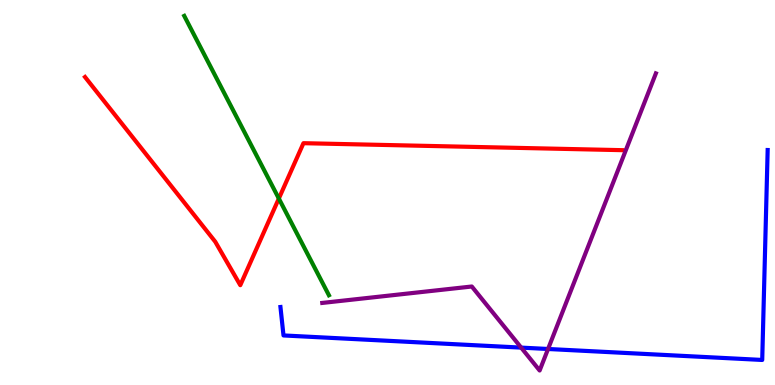[{'lines': ['blue', 'red'], 'intersections': []}, {'lines': ['green', 'red'], 'intersections': [{'x': 3.6, 'y': 4.84}]}, {'lines': ['purple', 'red'], 'intersections': []}, {'lines': ['blue', 'green'], 'intersections': []}, {'lines': ['blue', 'purple'], 'intersections': [{'x': 6.72, 'y': 0.971}, {'x': 7.07, 'y': 0.935}]}, {'lines': ['green', 'purple'], 'intersections': []}]